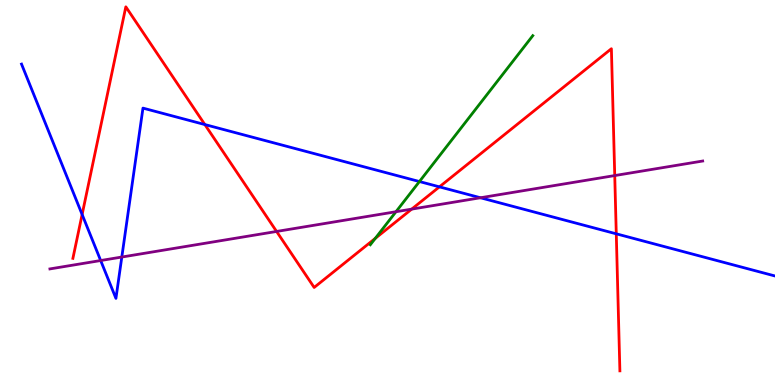[{'lines': ['blue', 'red'], 'intersections': [{'x': 1.06, 'y': 4.43}, {'x': 2.64, 'y': 6.76}, {'x': 5.67, 'y': 5.15}, {'x': 7.95, 'y': 3.93}]}, {'lines': ['green', 'red'], 'intersections': [{'x': 4.84, 'y': 3.81}]}, {'lines': ['purple', 'red'], 'intersections': [{'x': 3.57, 'y': 3.99}, {'x': 5.31, 'y': 4.57}, {'x': 7.93, 'y': 5.44}]}, {'lines': ['blue', 'green'], 'intersections': [{'x': 5.41, 'y': 5.28}]}, {'lines': ['blue', 'purple'], 'intersections': [{'x': 1.3, 'y': 3.23}, {'x': 1.57, 'y': 3.32}, {'x': 6.2, 'y': 4.86}]}, {'lines': ['green', 'purple'], 'intersections': [{'x': 5.11, 'y': 4.5}]}]